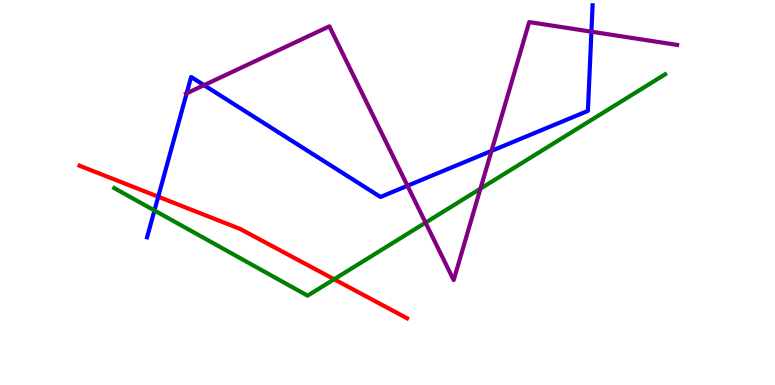[{'lines': ['blue', 'red'], 'intersections': [{'x': 2.04, 'y': 4.89}]}, {'lines': ['green', 'red'], 'intersections': [{'x': 4.31, 'y': 2.75}]}, {'lines': ['purple', 'red'], 'intersections': []}, {'lines': ['blue', 'green'], 'intersections': [{'x': 1.99, 'y': 4.53}]}, {'lines': ['blue', 'purple'], 'intersections': [{'x': 2.41, 'y': 7.58}, {'x': 2.63, 'y': 7.79}, {'x': 5.26, 'y': 5.17}, {'x': 6.34, 'y': 6.08}, {'x': 7.63, 'y': 9.18}]}, {'lines': ['green', 'purple'], 'intersections': [{'x': 5.49, 'y': 4.22}, {'x': 6.2, 'y': 5.1}]}]